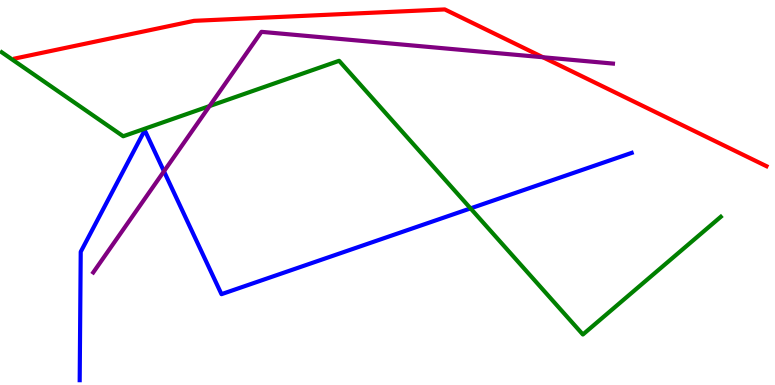[{'lines': ['blue', 'red'], 'intersections': []}, {'lines': ['green', 'red'], 'intersections': []}, {'lines': ['purple', 'red'], 'intersections': [{'x': 7.01, 'y': 8.51}]}, {'lines': ['blue', 'green'], 'intersections': [{'x': 6.07, 'y': 4.59}]}, {'lines': ['blue', 'purple'], 'intersections': [{'x': 2.12, 'y': 5.55}]}, {'lines': ['green', 'purple'], 'intersections': [{'x': 2.7, 'y': 7.24}]}]